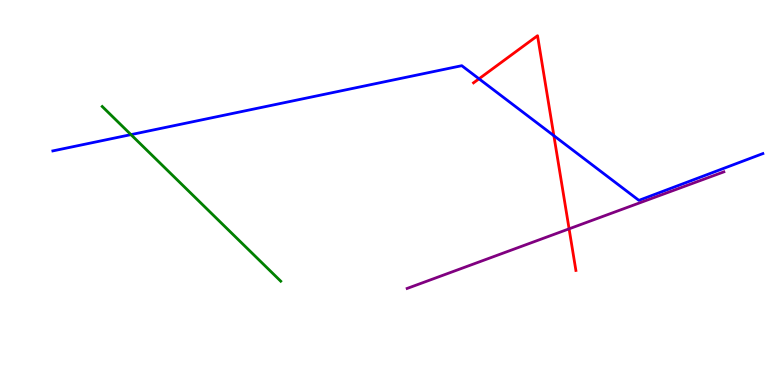[{'lines': ['blue', 'red'], 'intersections': [{'x': 6.18, 'y': 7.95}, {'x': 7.15, 'y': 6.48}]}, {'lines': ['green', 'red'], 'intersections': []}, {'lines': ['purple', 'red'], 'intersections': [{'x': 7.34, 'y': 4.06}]}, {'lines': ['blue', 'green'], 'intersections': [{'x': 1.69, 'y': 6.5}]}, {'lines': ['blue', 'purple'], 'intersections': []}, {'lines': ['green', 'purple'], 'intersections': []}]